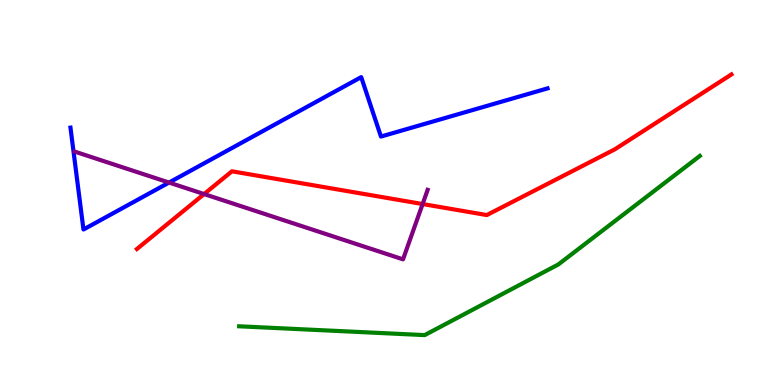[{'lines': ['blue', 'red'], 'intersections': []}, {'lines': ['green', 'red'], 'intersections': []}, {'lines': ['purple', 'red'], 'intersections': [{'x': 2.63, 'y': 4.96}, {'x': 5.45, 'y': 4.7}]}, {'lines': ['blue', 'green'], 'intersections': []}, {'lines': ['blue', 'purple'], 'intersections': [{'x': 2.18, 'y': 5.26}]}, {'lines': ['green', 'purple'], 'intersections': []}]